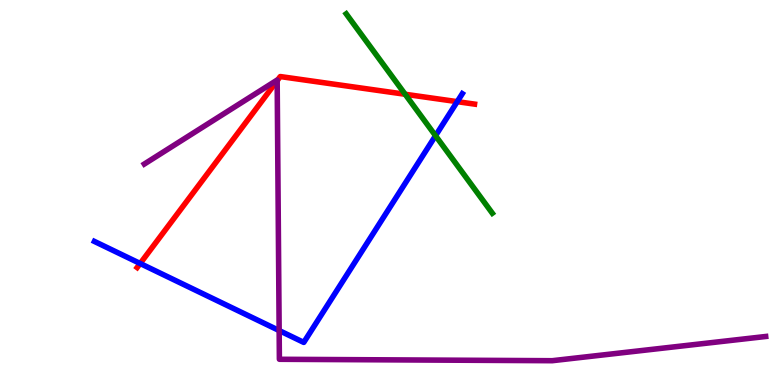[{'lines': ['blue', 'red'], 'intersections': [{'x': 1.81, 'y': 3.16}, {'x': 5.9, 'y': 7.36}]}, {'lines': ['green', 'red'], 'intersections': [{'x': 5.23, 'y': 7.55}]}, {'lines': ['purple', 'red'], 'intersections': [{'x': 3.58, 'y': 7.9}]}, {'lines': ['blue', 'green'], 'intersections': [{'x': 5.62, 'y': 6.47}]}, {'lines': ['blue', 'purple'], 'intersections': [{'x': 3.6, 'y': 1.41}]}, {'lines': ['green', 'purple'], 'intersections': []}]